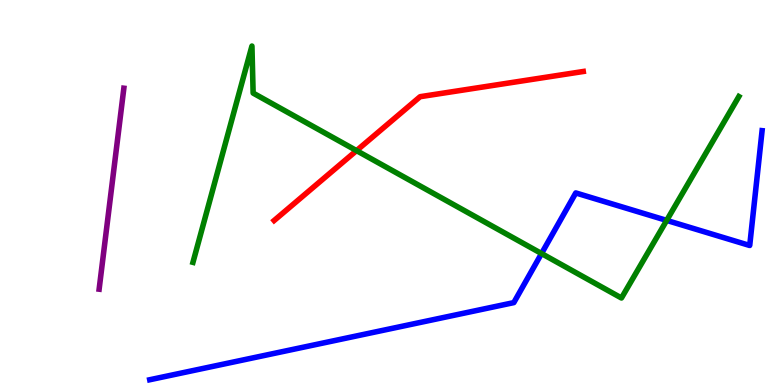[{'lines': ['blue', 'red'], 'intersections': []}, {'lines': ['green', 'red'], 'intersections': [{'x': 4.6, 'y': 6.09}]}, {'lines': ['purple', 'red'], 'intersections': []}, {'lines': ['blue', 'green'], 'intersections': [{'x': 6.99, 'y': 3.41}, {'x': 8.6, 'y': 4.28}]}, {'lines': ['blue', 'purple'], 'intersections': []}, {'lines': ['green', 'purple'], 'intersections': []}]